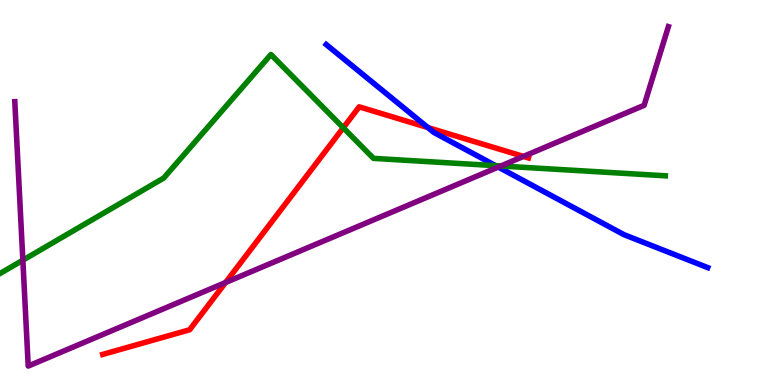[{'lines': ['blue', 'red'], 'intersections': [{'x': 5.52, 'y': 6.69}]}, {'lines': ['green', 'red'], 'intersections': [{'x': 4.43, 'y': 6.68}]}, {'lines': ['purple', 'red'], 'intersections': [{'x': 2.91, 'y': 2.66}, {'x': 6.75, 'y': 5.94}]}, {'lines': ['blue', 'green'], 'intersections': [{'x': 6.4, 'y': 5.7}]}, {'lines': ['blue', 'purple'], 'intersections': [{'x': 6.43, 'y': 5.66}]}, {'lines': ['green', 'purple'], 'intersections': [{'x': 0.295, 'y': 3.24}, {'x': 6.46, 'y': 5.69}]}]